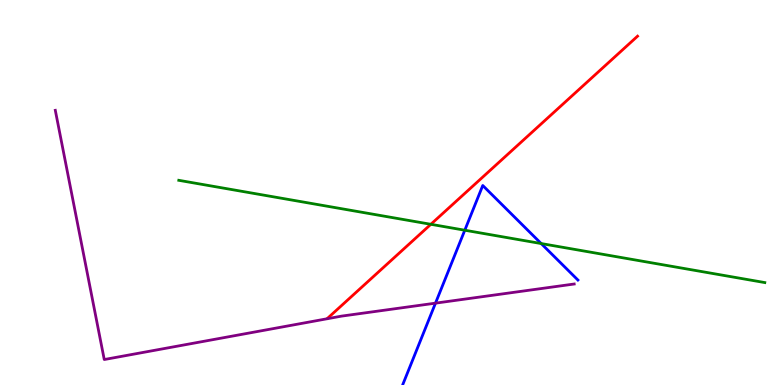[{'lines': ['blue', 'red'], 'intersections': []}, {'lines': ['green', 'red'], 'intersections': [{'x': 5.56, 'y': 4.17}]}, {'lines': ['purple', 'red'], 'intersections': []}, {'lines': ['blue', 'green'], 'intersections': [{'x': 6.0, 'y': 4.02}, {'x': 6.98, 'y': 3.67}]}, {'lines': ['blue', 'purple'], 'intersections': [{'x': 5.62, 'y': 2.13}]}, {'lines': ['green', 'purple'], 'intersections': []}]